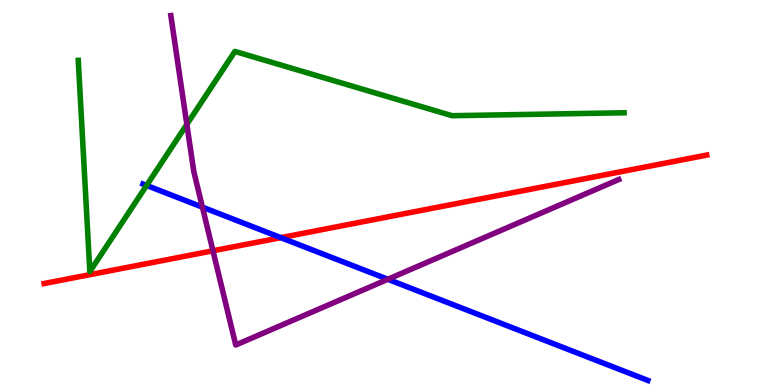[{'lines': ['blue', 'red'], 'intersections': [{'x': 3.62, 'y': 3.83}]}, {'lines': ['green', 'red'], 'intersections': []}, {'lines': ['purple', 'red'], 'intersections': [{'x': 2.75, 'y': 3.49}]}, {'lines': ['blue', 'green'], 'intersections': [{'x': 1.89, 'y': 5.18}]}, {'lines': ['blue', 'purple'], 'intersections': [{'x': 2.61, 'y': 4.62}, {'x': 5.0, 'y': 2.75}]}, {'lines': ['green', 'purple'], 'intersections': [{'x': 2.41, 'y': 6.77}]}]